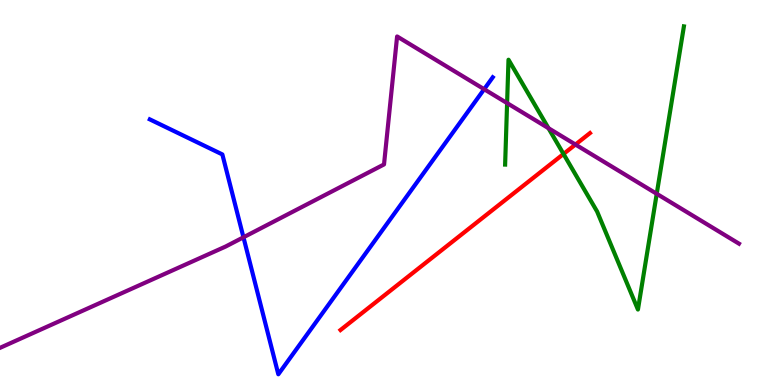[{'lines': ['blue', 'red'], 'intersections': []}, {'lines': ['green', 'red'], 'intersections': [{'x': 7.27, 'y': 6.0}]}, {'lines': ['purple', 'red'], 'intersections': [{'x': 7.43, 'y': 6.25}]}, {'lines': ['blue', 'green'], 'intersections': []}, {'lines': ['blue', 'purple'], 'intersections': [{'x': 3.14, 'y': 3.84}, {'x': 6.25, 'y': 7.68}]}, {'lines': ['green', 'purple'], 'intersections': [{'x': 6.54, 'y': 7.32}, {'x': 7.08, 'y': 6.67}, {'x': 8.47, 'y': 4.97}]}]